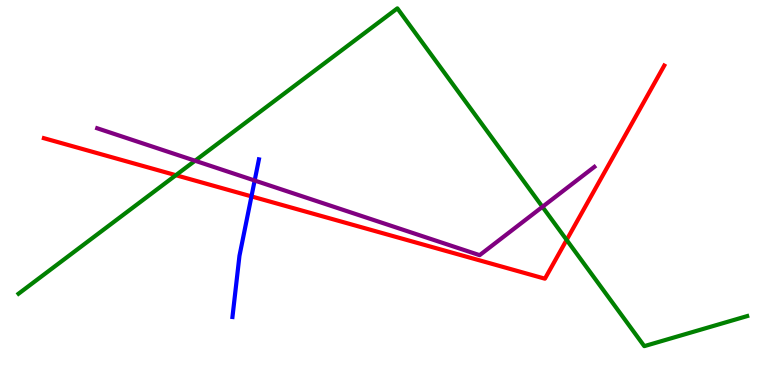[{'lines': ['blue', 'red'], 'intersections': [{'x': 3.24, 'y': 4.9}]}, {'lines': ['green', 'red'], 'intersections': [{'x': 2.27, 'y': 5.45}, {'x': 7.31, 'y': 3.77}]}, {'lines': ['purple', 'red'], 'intersections': []}, {'lines': ['blue', 'green'], 'intersections': []}, {'lines': ['blue', 'purple'], 'intersections': [{'x': 3.29, 'y': 5.31}]}, {'lines': ['green', 'purple'], 'intersections': [{'x': 2.52, 'y': 5.82}, {'x': 7.0, 'y': 4.63}]}]